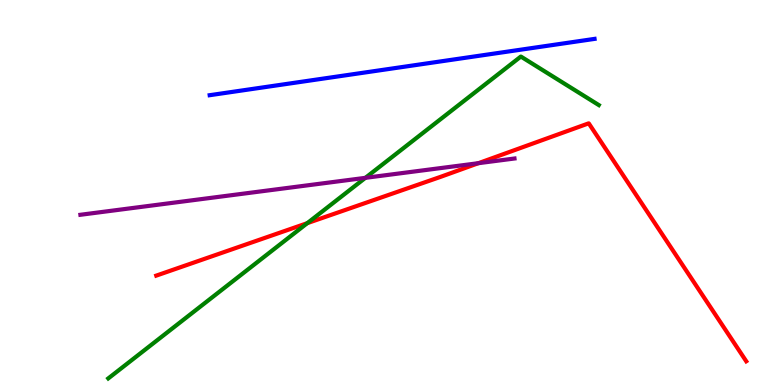[{'lines': ['blue', 'red'], 'intersections': []}, {'lines': ['green', 'red'], 'intersections': [{'x': 3.97, 'y': 4.2}]}, {'lines': ['purple', 'red'], 'intersections': [{'x': 6.17, 'y': 5.76}]}, {'lines': ['blue', 'green'], 'intersections': []}, {'lines': ['blue', 'purple'], 'intersections': []}, {'lines': ['green', 'purple'], 'intersections': [{'x': 4.71, 'y': 5.38}]}]